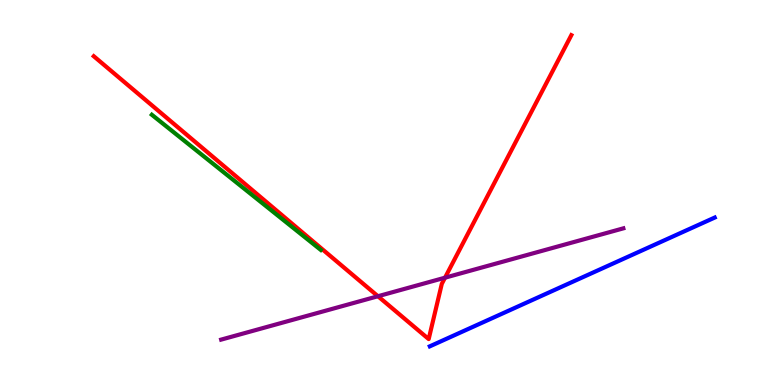[{'lines': ['blue', 'red'], 'intersections': []}, {'lines': ['green', 'red'], 'intersections': []}, {'lines': ['purple', 'red'], 'intersections': [{'x': 4.88, 'y': 2.31}, {'x': 5.74, 'y': 2.79}]}, {'lines': ['blue', 'green'], 'intersections': []}, {'lines': ['blue', 'purple'], 'intersections': []}, {'lines': ['green', 'purple'], 'intersections': []}]